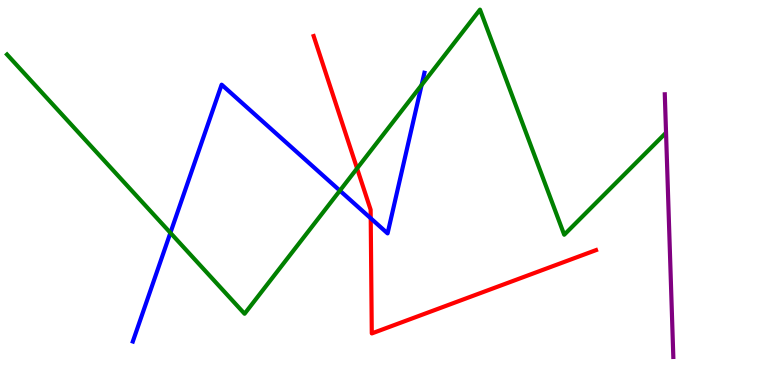[{'lines': ['blue', 'red'], 'intersections': [{'x': 4.78, 'y': 4.33}]}, {'lines': ['green', 'red'], 'intersections': [{'x': 4.61, 'y': 5.63}]}, {'lines': ['purple', 'red'], 'intersections': []}, {'lines': ['blue', 'green'], 'intersections': [{'x': 2.2, 'y': 3.95}, {'x': 4.39, 'y': 5.05}, {'x': 5.44, 'y': 7.79}]}, {'lines': ['blue', 'purple'], 'intersections': []}, {'lines': ['green', 'purple'], 'intersections': []}]